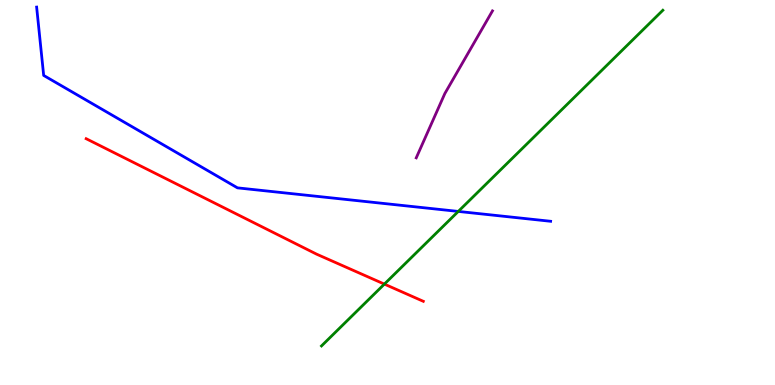[{'lines': ['blue', 'red'], 'intersections': []}, {'lines': ['green', 'red'], 'intersections': [{'x': 4.96, 'y': 2.62}]}, {'lines': ['purple', 'red'], 'intersections': []}, {'lines': ['blue', 'green'], 'intersections': [{'x': 5.91, 'y': 4.51}]}, {'lines': ['blue', 'purple'], 'intersections': []}, {'lines': ['green', 'purple'], 'intersections': []}]